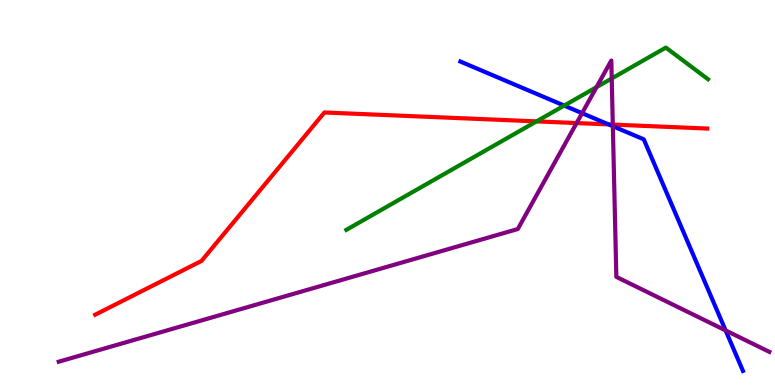[{'lines': ['blue', 'red'], 'intersections': [{'x': 7.85, 'y': 6.77}]}, {'lines': ['green', 'red'], 'intersections': [{'x': 6.92, 'y': 6.85}]}, {'lines': ['purple', 'red'], 'intersections': [{'x': 7.44, 'y': 6.8}, {'x': 7.91, 'y': 6.76}]}, {'lines': ['blue', 'green'], 'intersections': [{'x': 7.28, 'y': 7.26}]}, {'lines': ['blue', 'purple'], 'intersections': [{'x': 7.51, 'y': 7.06}, {'x': 7.91, 'y': 6.72}, {'x': 9.36, 'y': 1.42}]}, {'lines': ['green', 'purple'], 'intersections': [{'x': 7.7, 'y': 7.74}, {'x': 7.89, 'y': 7.96}]}]